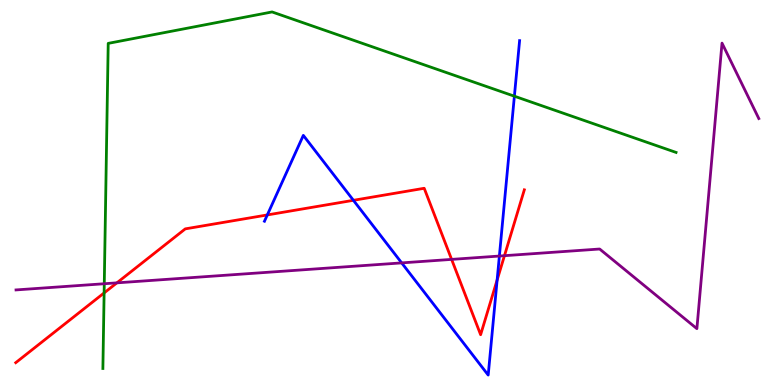[{'lines': ['blue', 'red'], 'intersections': [{'x': 3.45, 'y': 4.42}, {'x': 4.56, 'y': 4.8}, {'x': 6.41, 'y': 2.73}]}, {'lines': ['green', 'red'], 'intersections': [{'x': 1.34, 'y': 2.39}]}, {'lines': ['purple', 'red'], 'intersections': [{'x': 1.51, 'y': 2.65}, {'x': 5.83, 'y': 3.26}, {'x': 6.51, 'y': 3.36}]}, {'lines': ['blue', 'green'], 'intersections': [{'x': 6.64, 'y': 7.5}]}, {'lines': ['blue', 'purple'], 'intersections': [{'x': 5.18, 'y': 3.17}, {'x': 6.44, 'y': 3.35}]}, {'lines': ['green', 'purple'], 'intersections': [{'x': 1.35, 'y': 2.63}]}]